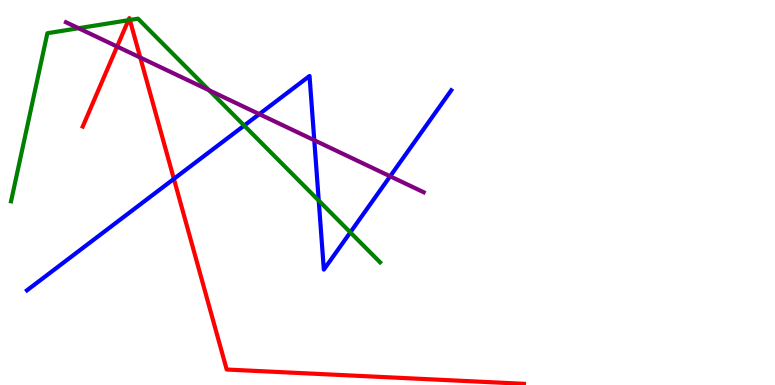[{'lines': ['blue', 'red'], 'intersections': [{'x': 2.24, 'y': 5.35}]}, {'lines': ['green', 'red'], 'intersections': [{'x': 1.66, 'y': 9.47}, {'x': 1.68, 'y': 9.48}]}, {'lines': ['purple', 'red'], 'intersections': [{'x': 1.51, 'y': 8.79}, {'x': 1.81, 'y': 8.51}]}, {'lines': ['blue', 'green'], 'intersections': [{'x': 3.15, 'y': 6.74}, {'x': 4.11, 'y': 4.79}, {'x': 4.52, 'y': 3.97}]}, {'lines': ['blue', 'purple'], 'intersections': [{'x': 3.35, 'y': 7.04}, {'x': 4.06, 'y': 6.36}, {'x': 5.03, 'y': 5.42}]}, {'lines': ['green', 'purple'], 'intersections': [{'x': 1.01, 'y': 9.27}, {'x': 2.7, 'y': 7.66}]}]